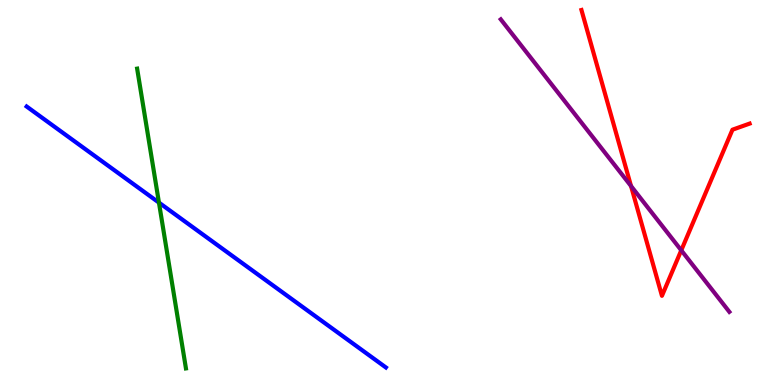[{'lines': ['blue', 'red'], 'intersections': []}, {'lines': ['green', 'red'], 'intersections': []}, {'lines': ['purple', 'red'], 'intersections': [{'x': 8.14, 'y': 5.17}, {'x': 8.79, 'y': 3.5}]}, {'lines': ['blue', 'green'], 'intersections': [{'x': 2.05, 'y': 4.74}]}, {'lines': ['blue', 'purple'], 'intersections': []}, {'lines': ['green', 'purple'], 'intersections': []}]